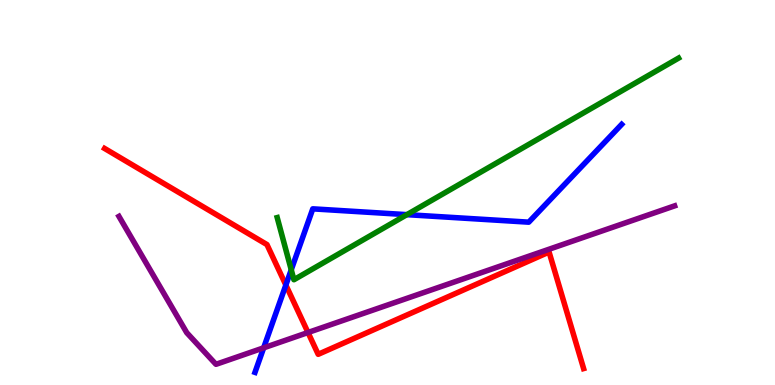[{'lines': ['blue', 'red'], 'intersections': [{'x': 3.69, 'y': 2.6}]}, {'lines': ['green', 'red'], 'intersections': []}, {'lines': ['purple', 'red'], 'intersections': [{'x': 3.97, 'y': 1.36}]}, {'lines': ['blue', 'green'], 'intersections': [{'x': 3.76, 'y': 2.99}, {'x': 5.25, 'y': 4.42}]}, {'lines': ['blue', 'purple'], 'intersections': [{'x': 3.4, 'y': 0.965}]}, {'lines': ['green', 'purple'], 'intersections': []}]